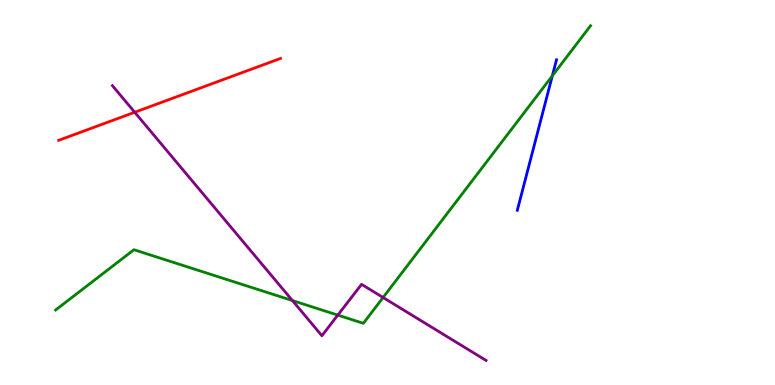[{'lines': ['blue', 'red'], 'intersections': []}, {'lines': ['green', 'red'], 'intersections': []}, {'lines': ['purple', 'red'], 'intersections': [{'x': 1.74, 'y': 7.08}]}, {'lines': ['blue', 'green'], 'intersections': [{'x': 7.13, 'y': 8.03}]}, {'lines': ['blue', 'purple'], 'intersections': []}, {'lines': ['green', 'purple'], 'intersections': [{'x': 3.77, 'y': 2.19}, {'x': 4.36, 'y': 1.82}, {'x': 4.94, 'y': 2.27}]}]